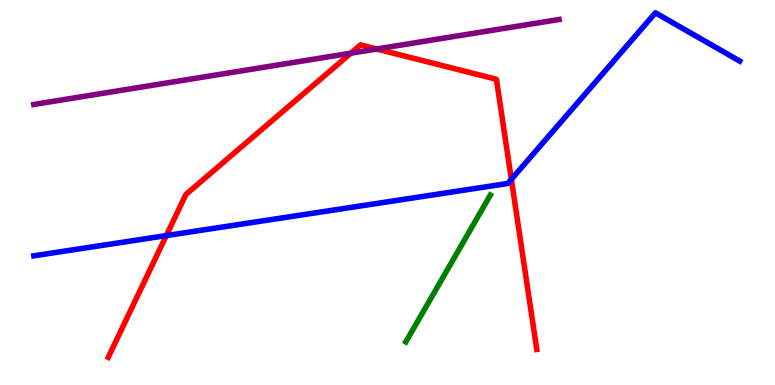[{'lines': ['blue', 'red'], 'intersections': [{'x': 2.15, 'y': 3.88}, {'x': 6.6, 'y': 5.34}]}, {'lines': ['green', 'red'], 'intersections': []}, {'lines': ['purple', 'red'], 'intersections': [{'x': 4.53, 'y': 8.62}, {'x': 4.86, 'y': 8.73}]}, {'lines': ['blue', 'green'], 'intersections': []}, {'lines': ['blue', 'purple'], 'intersections': []}, {'lines': ['green', 'purple'], 'intersections': []}]